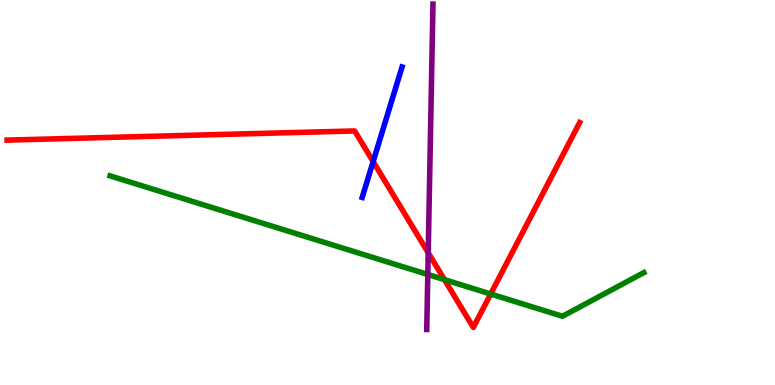[{'lines': ['blue', 'red'], 'intersections': [{'x': 4.81, 'y': 5.8}]}, {'lines': ['green', 'red'], 'intersections': [{'x': 5.73, 'y': 2.74}, {'x': 6.33, 'y': 2.36}]}, {'lines': ['purple', 'red'], 'intersections': [{'x': 5.53, 'y': 3.43}]}, {'lines': ['blue', 'green'], 'intersections': []}, {'lines': ['blue', 'purple'], 'intersections': []}, {'lines': ['green', 'purple'], 'intersections': [{'x': 5.52, 'y': 2.87}]}]